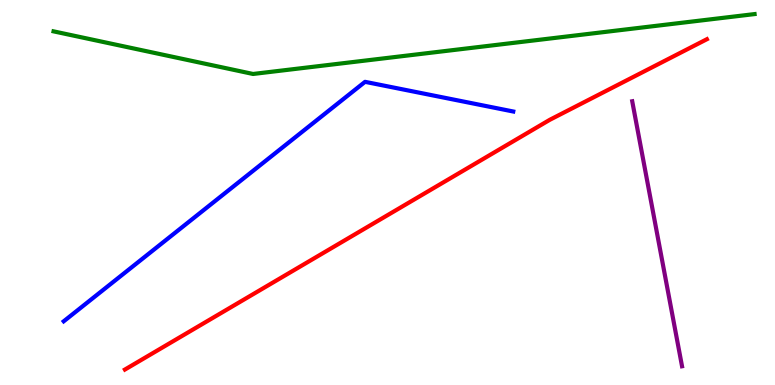[{'lines': ['blue', 'red'], 'intersections': []}, {'lines': ['green', 'red'], 'intersections': []}, {'lines': ['purple', 'red'], 'intersections': []}, {'lines': ['blue', 'green'], 'intersections': []}, {'lines': ['blue', 'purple'], 'intersections': []}, {'lines': ['green', 'purple'], 'intersections': []}]